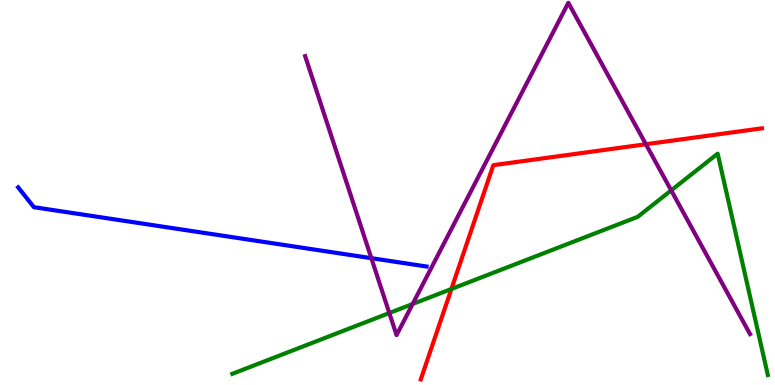[{'lines': ['blue', 'red'], 'intersections': []}, {'lines': ['green', 'red'], 'intersections': [{'x': 5.82, 'y': 2.49}]}, {'lines': ['purple', 'red'], 'intersections': [{'x': 8.33, 'y': 6.25}]}, {'lines': ['blue', 'green'], 'intersections': []}, {'lines': ['blue', 'purple'], 'intersections': [{'x': 4.79, 'y': 3.29}]}, {'lines': ['green', 'purple'], 'intersections': [{'x': 5.02, 'y': 1.87}, {'x': 5.32, 'y': 2.1}, {'x': 8.66, 'y': 5.06}]}]